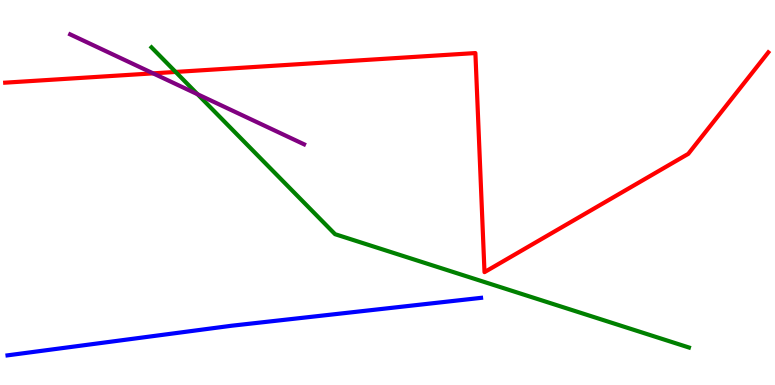[{'lines': ['blue', 'red'], 'intersections': []}, {'lines': ['green', 'red'], 'intersections': [{'x': 2.27, 'y': 8.13}]}, {'lines': ['purple', 'red'], 'intersections': [{'x': 1.98, 'y': 8.09}]}, {'lines': ['blue', 'green'], 'intersections': []}, {'lines': ['blue', 'purple'], 'intersections': []}, {'lines': ['green', 'purple'], 'intersections': [{'x': 2.55, 'y': 7.55}]}]